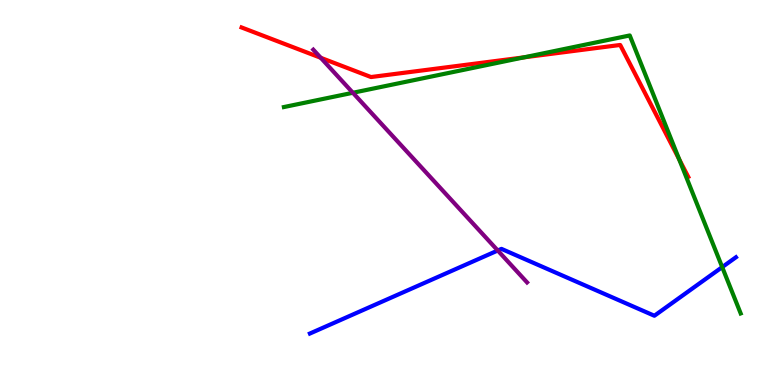[{'lines': ['blue', 'red'], 'intersections': []}, {'lines': ['green', 'red'], 'intersections': [{'x': 6.76, 'y': 8.51}, {'x': 8.76, 'y': 5.86}]}, {'lines': ['purple', 'red'], 'intersections': [{'x': 4.14, 'y': 8.5}]}, {'lines': ['blue', 'green'], 'intersections': [{'x': 9.32, 'y': 3.06}]}, {'lines': ['blue', 'purple'], 'intersections': [{'x': 6.42, 'y': 3.49}]}, {'lines': ['green', 'purple'], 'intersections': [{'x': 4.55, 'y': 7.59}]}]